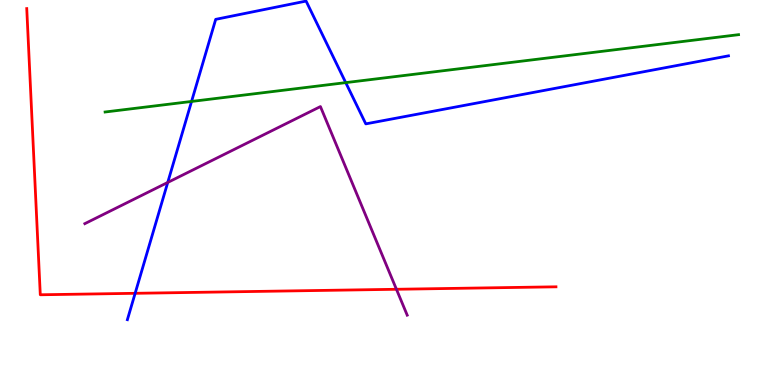[{'lines': ['blue', 'red'], 'intersections': [{'x': 1.74, 'y': 2.38}]}, {'lines': ['green', 'red'], 'intersections': []}, {'lines': ['purple', 'red'], 'intersections': [{'x': 5.12, 'y': 2.49}]}, {'lines': ['blue', 'green'], 'intersections': [{'x': 2.47, 'y': 7.37}, {'x': 4.46, 'y': 7.85}]}, {'lines': ['blue', 'purple'], 'intersections': [{'x': 2.16, 'y': 5.26}]}, {'lines': ['green', 'purple'], 'intersections': []}]